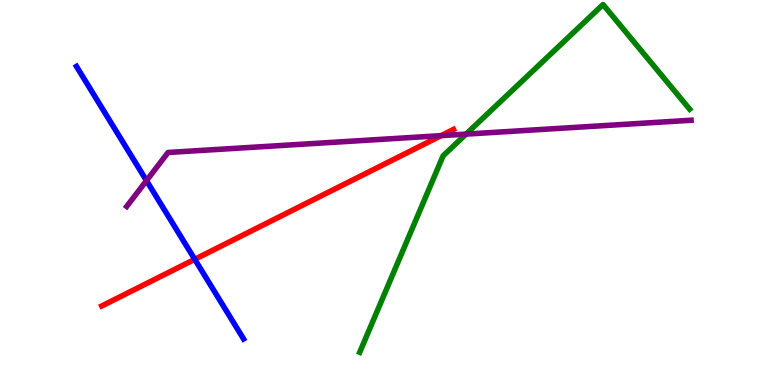[{'lines': ['blue', 'red'], 'intersections': [{'x': 2.51, 'y': 3.26}]}, {'lines': ['green', 'red'], 'intersections': []}, {'lines': ['purple', 'red'], 'intersections': [{'x': 5.69, 'y': 6.48}]}, {'lines': ['blue', 'green'], 'intersections': []}, {'lines': ['blue', 'purple'], 'intersections': [{'x': 1.89, 'y': 5.31}]}, {'lines': ['green', 'purple'], 'intersections': [{'x': 6.01, 'y': 6.52}]}]